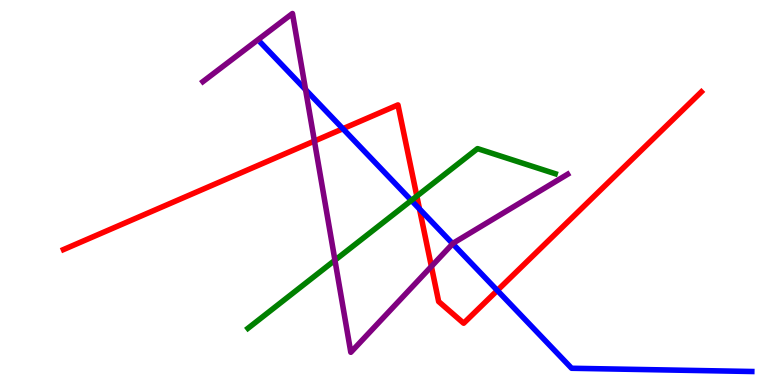[{'lines': ['blue', 'red'], 'intersections': [{'x': 4.42, 'y': 6.66}, {'x': 5.41, 'y': 4.57}, {'x': 6.42, 'y': 2.46}]}, {'lines': ['green', 'red'], 'intersections': [{'x': 5.38, 'y': 4.91}]}, {'lines': ['purple', 'red'], 'intersections': [{'x': 4.06, 'y': 6.34}, {'x': 5.57, 'y': 3.08}]}, {'lines': ['blue', 'green'], 'intersections': [{'x': 5.31, 'y': 4.79}]}, {'lines': ['blue', 'purple'], 'intersections': [{'x': 3.94, 'y': 7.67}, {'x': 5.84, 'y': 3.67}]}, {'lines': ['green', 'purple'], 'intersections': [{'x': 4.32, 'y': 3.24}]}]